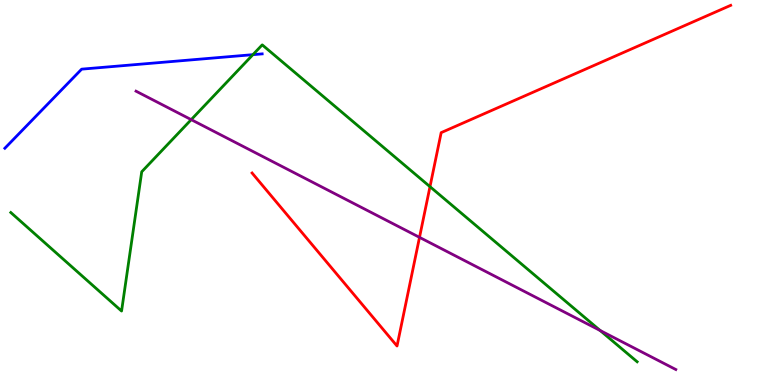[{'lines': ['blue', 'red'], 'intersections': []}, {'lines': ['green', 'red'], 'intersections': [{'x': 5.55, 'y': 5.15}]}, {'lines': ['purple', 'red'], 'intersections': [{'x': 5.41, 'y': 3.83}]}, {'lines': ['blue', 'green'], 'intersections': [{'x': 3.26, 'y': 8.58}]}, {'lines': ['blue', 'purple'], 'intersections': []}, {'lines': ['green', 'purple'], 'intersections': [{'x': 2.47, 'y': 6.89}, {'x': 7.74, 'y': 1.42}]}]